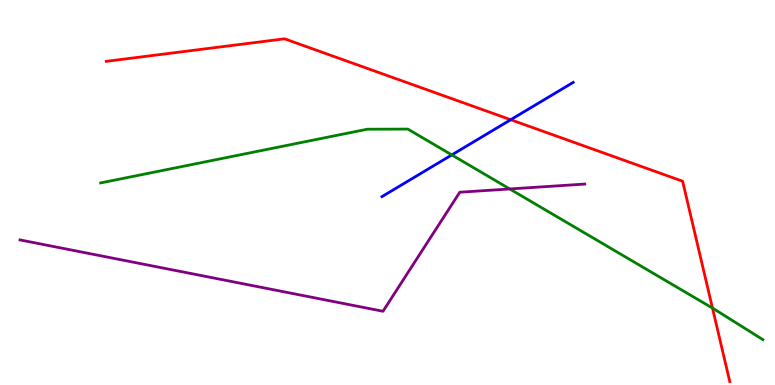[{'lines': ['blue', 'red'], 'intersections': [{'x': 6.59, 'y': 6.89}]}, {'lines': ['green', 'red'], 'intersections': [{'x': 9.19, 'y': 2.0}]}, {'lines': ['purple', 'red'], 'intersections': []}, {'lines': ['blue', 'green'], 'intersections': [{'x': 5.83, 'y': 5.98}]}, {'lines': ['blue', 'purple'], 'intersections': []}, {'lines': ['green', 'purple'], 'intersections': [{'x': 6.58, 'y': 5.09}]}]